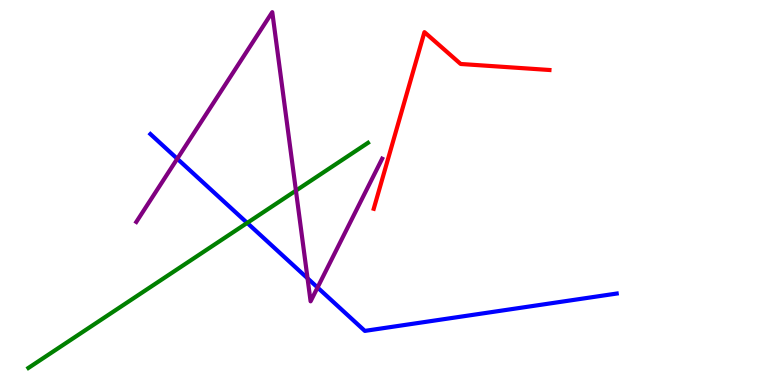[{'lines': ['blue', 'red'], 'intersections': []}, {'lines': ['green', 'red'], 'intersections': []}, {'lines': ['purple', 'red'], 'intersections': []}, {'lines': ['blue', 'green'], 'intersections': [{'x': 3.19, 'y': 4.21}]}, {'lines': ['blue', 'purple'], 'intersections': [{'x': 2.29, 'y': 5.88}, {'x': 3.97, 'y': 2.77}, {'x': 4.1, 'y': 2.53}]}, {'lines': ['green', 'purple'], 'intersections': [{'x': 3.82, 'y': 5.05}]}]